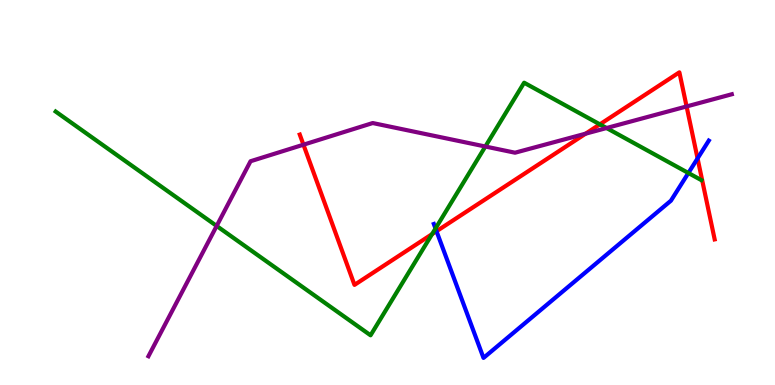[{'lines': ['blue', 'red'], 'intersections': [{'x': 5.63, 'y': 3.99}, {'x': 9.0, 'y': 5.88}]}, {'lines': ['green', 'red'], 'intersections': [{'x': 5.58, 'y': 3.92}, {'x': 7.74, 'y': 6.77}]}, {'lines': ['purple', 'red'], 'intersections': [{'x': 3.92, 'y': 6.24}, {'x': 7.56, 'y': 6.53}, {'x': 8.86, 'y': 7.24}]}, {'lines': ['blue', 'green'], 'intersections': [{'x': 5.62, 'y': 4.07}, {'x': 8.88, 'y': 5.51}]}, {'lines': ['blue', 'purple'], 'intersections': []}, {'lines': ['green', 'purple'], 'intersections': [{'x': 2.8, 'y': 4.13}, {'x': 6.26, 'y': 6.19}, {'x': 7.83, 'y': 6.67}]}]